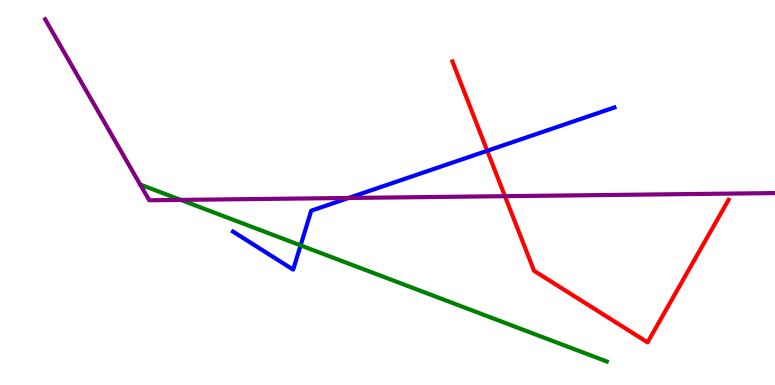[{'lines': ['blue', 'red'], 'intersections': [{'x': 6.29, 'y': 6.08}]}, {'lines': ['green', 'red'], 'intersections': []}, {'lines': ['purple', 'red'], 'intersections': [{'x': 6.52, 'y': 4.9}]}, {'lines': ['blue', 'green'], 'intersections': [{'x': 3.88, 'y': 3.63}]}, {'lines': ['blue', 'purple'], 'intersections': [{'x': 4.5, 'y': 4.86}]}, {'lines': ['green', 'purple'], 'intersections': [{'x': 2.33, 'y': 4.81}]}]